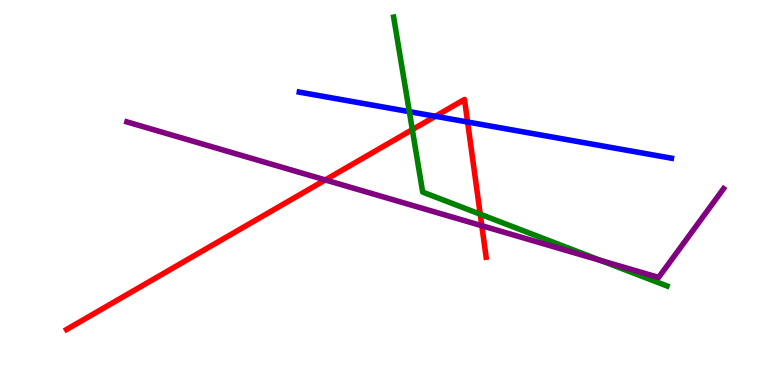[{'lines': ['blue', 'red'], 'intersections': [{'x': 5.62, 'y': 6.98}, {'x': 6.03, 'y': 6.83}]}, {'lines': ['green', 'red'], 'intersections': [{'x': 5.32, 'y': 6.63}, {'x': 6.2, 'y': 4.44}]}, {'lines': ['purple', 'red'], 'intersections': [{'x': 4.2, 'y': 5.33}, {'x': 6.22, 'y': 4.14}]}, {'lines': ['blue', 'green'], 'intersections': [{'x': 5.28, 'y': 7.1}]}, {'lines': ['blue', 'purple'], 'intersections': []}, {'lines': ['green', 'purple'], 'intersections': [{'x': 7.75, 'y': 3.23}]}]